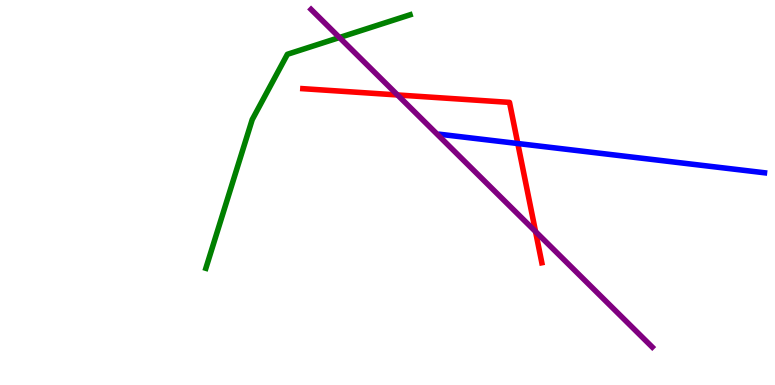[{'lines': ['blue', 'red'], 'intersections': [{'x': 6.68, 'y': 6.27}]}, {'lines': ['green', 'red'], 'intersections': []}, {'lines': ['purple', 'red'], 'intersections': [{'x': 5.13, 'y': 7.53}, {'x': 6.91, 'y': 3.99}]}, {'lines': ['blue', 'green'], 'intersections': []}, {'lines': ['blue', 'purple'], 'intersections': []}, {'lines': ['green', 'purple'], 'intersections': [{'x': 4.38, 'y': 9.03}]}]